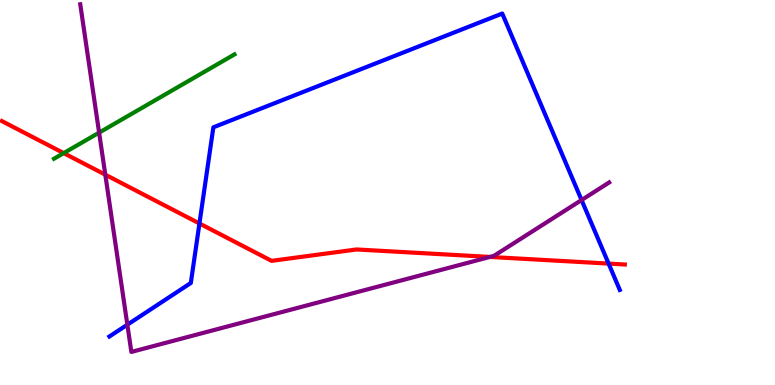[{'lines': ['blue', 'red'], 'intersections': [{'x': 2.57, 'y': 4.2}, {'x': 7.85, 'y': 3.15}]}, {'lines': ['green', 'red'], 'intersections': [{'x': 0.822, 'y': 6.02}]}, {'lines': ['purple', 'red'], 'intersections': [{'x': 1.36, 'y': 5.46}, {'x': 6.32, 'y': 3.33}]}, {'lines': ['blue', 'green'], 'intersections': []}, {'lines': ['blue', 'purple'], 'intersections': [{'x': 1.64, 'y': 1.57}, {'x': 7.5, 'y': 4.8}]}, {'lines': ['green', 'purple'], 'intersections': [{'x': 1.28, 'y': 6.55}]}]